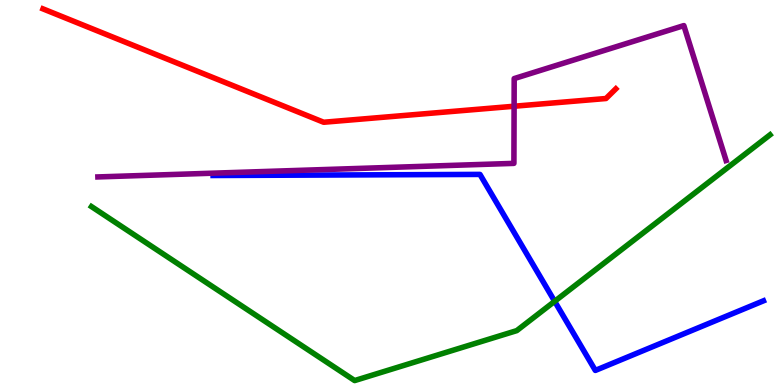[{'lines': ['blue', 'red'], 'intersections': []}, {'lines': ['green', 'red'], 'intersections': []}, {'lines': ['purple', 'red'], 'intersections': [{'x': 6.63, 'y': 7.24}]}, {'lines': ['blue', 'green'], 'intersections': [{'x': 7.16, 'y': 2.17}]}, {'lines': ['blue', 'purple'], 'intersections': []}, {'lines': ['green', 'purple'], 'intersections': []}]